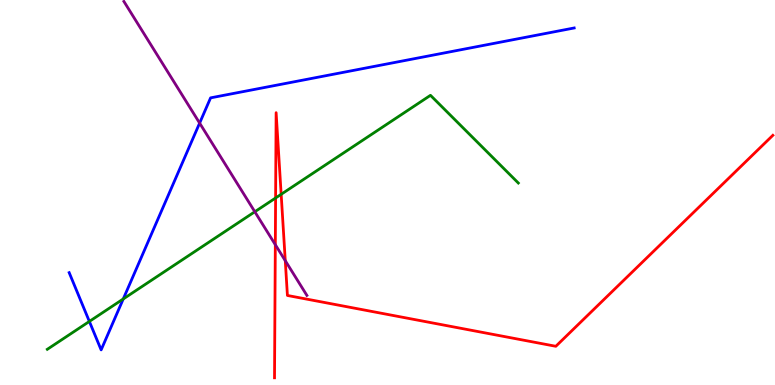[{'lines': ['blue', 'red'], 'intersections': []}, {'lines': ['green', 'red'], 'intersections': [{'x': 3.56, 'y': 4.86}, {'x': 3.63, 'y': 4.95}]}, {'lines': ['purple', 'red'], 'intersections': [{'x': 3.55, 'y': 3.64}, {'x': 3.68, 'y': 3.23}]}, {'lines': ['blue', 'green'], 'intersections': [{'x': 1.15, 'y': 1.65}, {'x': 1.59, 'y': 2.23}]}, {'lines': ['blue', 'purple'], 'intersections': [{'x': 2.58, 'y': 6.8}]}, {'lines': ['green', 'purple'], 'intersections': [{'x': 3.29, 'y': 4.5}]}]